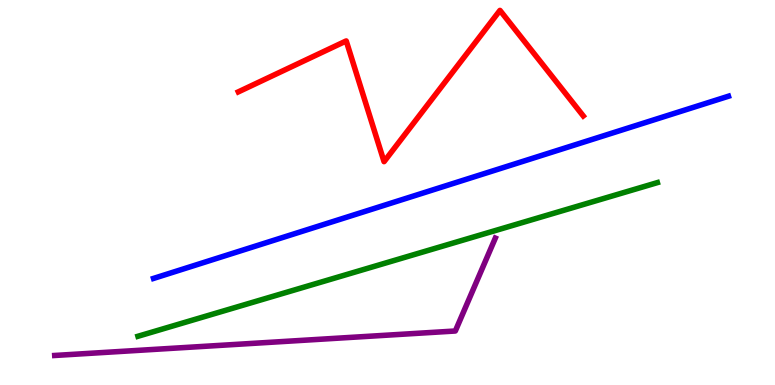[{'lines': ['blue', 'red'], 'intersections': []}, {'lines': ['green', 'red'], 'intersections': []}, {'lines': ['purple', 'red'], 'intersections': []}, {'lines': ['blue', 'green'], 'intersections': []}, {'lines': ['blue', 'purple'], 'intersections': []}, {'lines': ['green', 'purple'], 'intersections': []}]